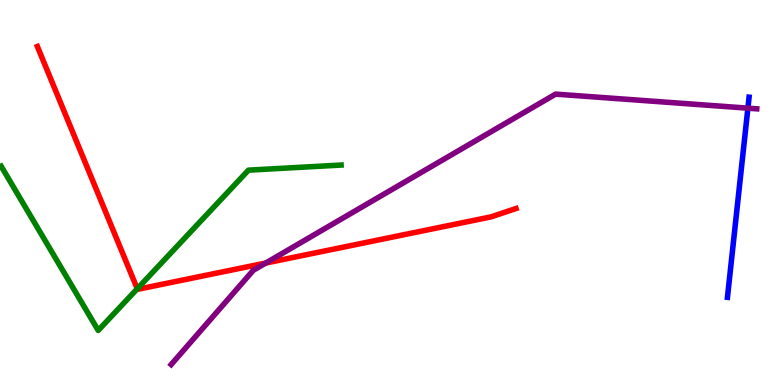[{'lines': ['blue', 'red'], 'intersections': []}, {'lines': ['green', 'red'], 'intersections': [{'x': 1.77, 'y': 2.5}]}, {'lines': ['purple', 'red'], 'intersections': [{'x': 3.43, 'y': 3.17}]}, {'lines': ['blue', 'green'], 'intersections': []}, {'lines': ['blue', 'purple'], 'intersections': [{'x': 9.65, 'y': 7.19}]}, {'lines': ['green', 'purple'], 'intersections': []}]